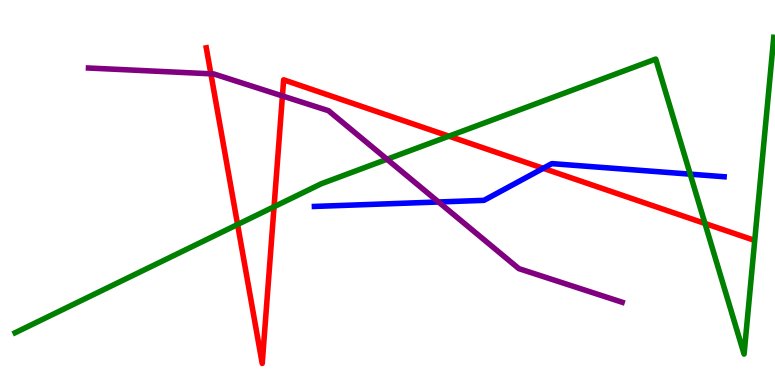[{'lines': ['blue', 'red'], 'intersections': [{'x': 7.01, 'y': 5.63}]}, {'lines': ['green', 'red'], 'intersections': [{'x': 3.07, 'y': 4.17}, {'x': 3.54, 'y': 4.63}, {'x': 5.79, 'y': 6.46}, {'x': 9.1, 'y': 4.2}]}, {'lines': ['purple', 'red'], 'intersections': [{'x': 2.72, 'y': 8.08}, {'x': 3.64, 'y': 7.51}]}, {'lines': ['blue', 'green'], 'intersections': [{'x': 8.91, 'y': 5.48}]}, {'lines': ['blue', 'purple'], 'intersections': [{'x': 5.66, 'y': 4.75}]}, {'lines': ['green', 'purple'], 'intersections': [{'x': 4.99, 'y': 5.86}]}]